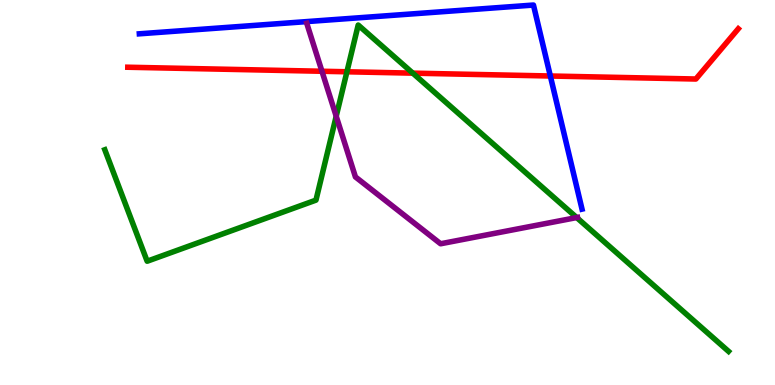[{'lines': ['blue', 'red'], 'intersections': [{'x': 7.1, 'y': 8.03}]}, {'lines': ['green', 'red'], 'intersections': [{'x': 4.48, 'y': 8.14}, {'x': 5.33, 'y': 8.1}]}, {'lines': ['purple', 'red'], 'intersections': [{'x': 4.15, 'y': 8.15}]}, {'lines': ['blue', 'green'], 'intersections': []}, {'lines': ['blue', 'purple'], 'intersections': []}, {'lines': ['green', 'purple'], 'intersections': [{'x': 4.34, 'y': 6.98}, {'x': 7.44, 'y': 4.35}]}]